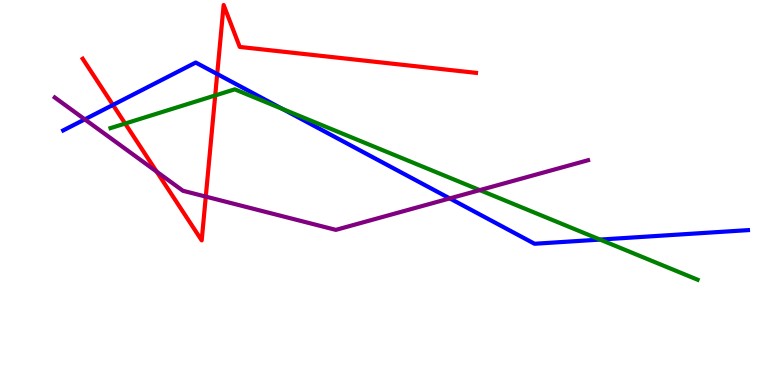[{'lines': ['blue', 'red'], 'intersections': [{'x': 1.46, 'y': 7.27}, {'x': 2.8, 'y': 8.08}]}, {'lines': ['green', 'red'], 'intersections': [{'x': 1.61, 'y': 6.79}, {'x': 2.78, 'y': 7.52}]}, {'lines': ['purple', 'red'], 'intersections': [{'x': 2.02, 'y': 5.54}, {'x': 2.66, 'y': 4.89}]}, {'lines': ['blue', 'green'], 'intersections': [{'x': 3.65, 'y': 7.17}, {'x': 7.74, 'y': 3.78}]}, {'lines': ['blue', 'purple'], 'intersections': [{'x': 1.09, 'y': 6.9}, {'x': 5.8, 'y': 4.85}]}, {'lines': ['green', 'purple'], 'intersections': [{'x': 6.19, 'y': 5.06}]}]